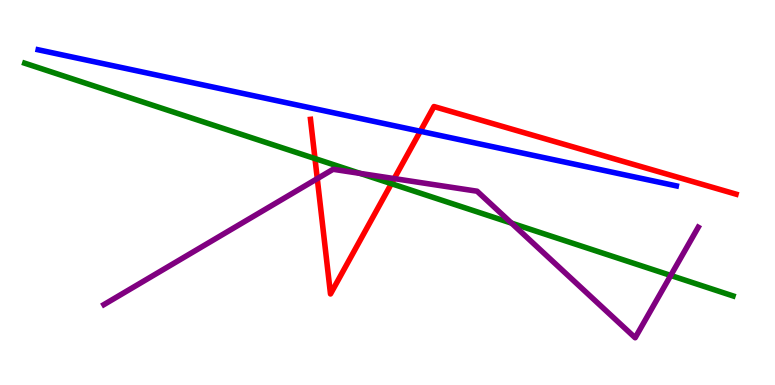[{'lines': ['blue', 'red'], 'intersections': [{'x': 5.42, 'y': 6.59}]}, {'lines': ['green', 'red'], 'intersections': [{'x': 4.06, 'y': 5.88}, {'x': 5.05, 'y': 5.23}]}, {'lines': ['purple', 'red'], 'intersections': [{'x': 4.09, 'y': 5.36}, {'x': 5.09, 'y': 5.36}]}, {'lines': ['blue', 'green'], 'intersections': []}, {'lines': ['blue', 'purple'], 'intersections': []}, {'lines': ['green', 'purple'], 'intersections': [{'x': 4.65, 'y': 5.5}, {'x': 6.6, 'y': 4.2}, {'x': 8.65, 'y': 2.85}]}]